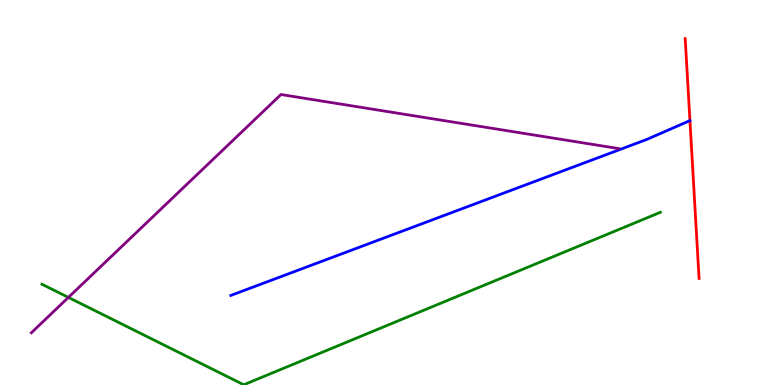[{'lines': ['blue', 'red'], 'intersections': []}, {'lines': ['green', 'red'], 'intersections': []}, {'lines': ['purple', 'red'], 'intersections': []}, {'lines': ['blue', 'green'], 'intersections': []}, {'lines': ['blue', 'purple'], 'intersections': []}, {'lines': ['green', 'purple'], 'intersections': [{'x': 0.883, 'y': 2.28}]}]